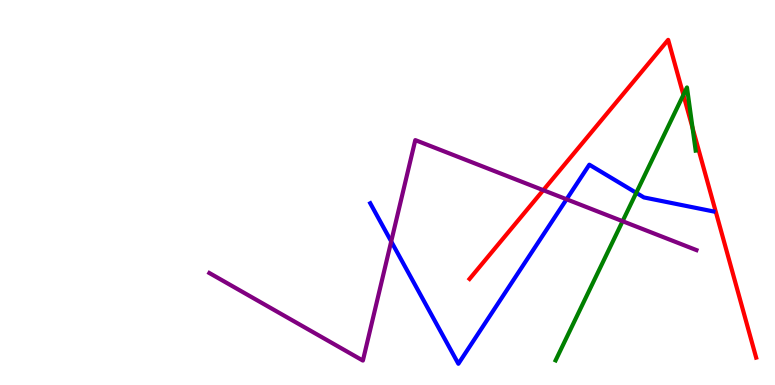[{'lines': ['blue', 'red'], 'intersections': []}, {'lines': ['green', 'red'], 'intersections': [{'x': 8.82, 'y': 7.54}, {'x': 8.94, 'y': 6.68}]}, {'lines': ['purple', 'red'], 'intersections': [{'x': 7.01, 'y': 5.06}]}, {'lines': ['blue', 'green'], 'intersections': [{'x': 8.21, 'y': 4.99}]}, {'lines': ['blue', 'purple'], 'intersections': [{'x': 5.05, 'y': 3.73}, {'x': 7.31, 'y': 4.82}]}, {'lines': ['green', 'purple'], 'intersections': [{'x': 8.03, 'y': 4.25}]}]